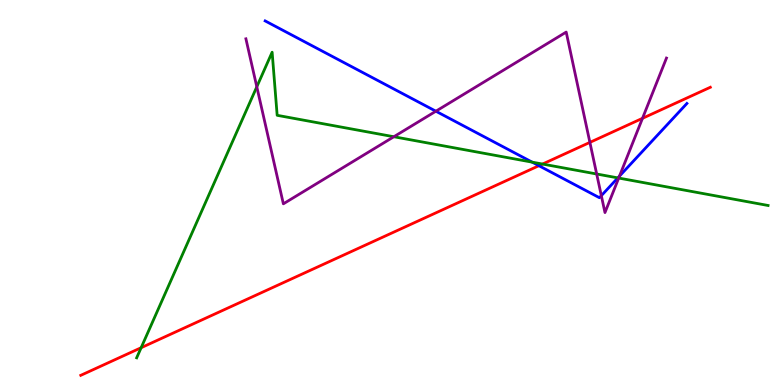[{'lines': ['blue', 'red'], 'intersections': [{'x': 6.95, 'y': 5.7}]}, {'lines': ['green', 'red'], 'intersections': [{'x': 1.82, 'y': 0.969}, {'x': 7.0, 'y': 5.74}]}, {'lines': ['purple', 'red'], 'intersections': [{'x': 7.61, 'y': 6.3}, {'x': 8.29, 'y': 6.93}]}, {'lines': ['blue', 'green'], 'intersections': [{'x': 6.87, 'y': 5.79}, {'x': 7.97, 'y': 5.38}]}, {'lines': ['blue', 'purple'], 'intersections': [{'x': 5.62, 'y': 7.11}, {'x': 7.76, 'y': 4.92}, {'x': 7.99, 'y': 5.43}]}, {'lines': ['green', 'purple'], 'intersections': [{'x': 3.31, 'y': 7.75}, {'x': 5.08, 'y': 6.45}, {'x': 7.7, 'y': 5.48}, {'x': 7.98, 'y': 5.38}]}]